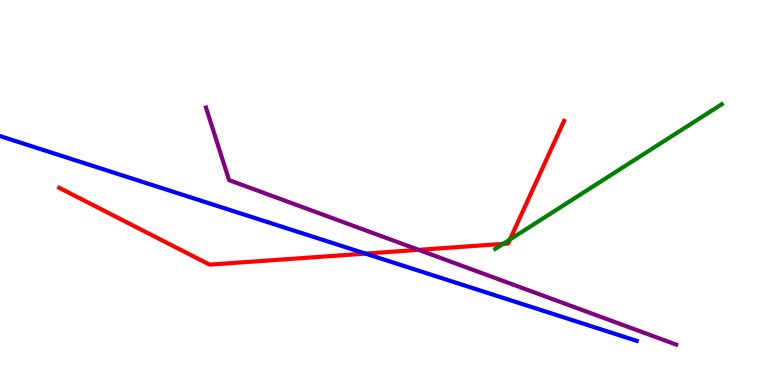[{'lines': ['blue', 'red'], 'intersections': [{'x': 4.72, 'y': 3.41}]}, {'lines': ['green', 'red'], 'intersections': [{'x': 6.49, 'y': 3.67}, {'x': 6.58, 'y': 3.78}]}, {'lines': ['purple', 'red'], 'intersections': [{'x': 5.4, 'y': 3.51}]}, {'lines': ['blue', 'green'], 'intersections': []}, {'lines': ['blue', 'purple'], 'intersections': []}, {'lines': ['green', 'purple'], 'intersections': []}]